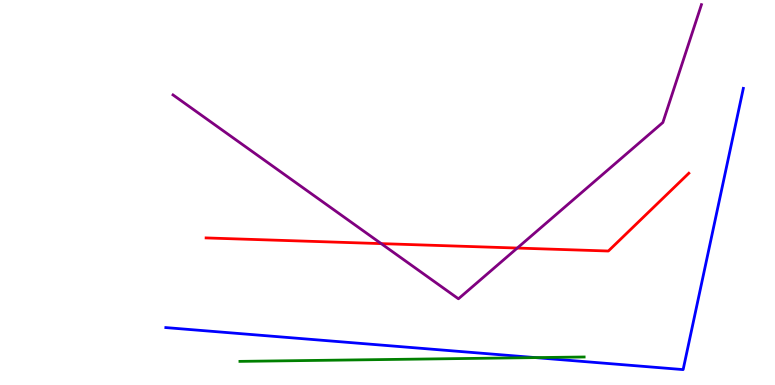[{'lines': ['blue', 'red'], 'intersections': []}, {'lines': ['green', 'red'], 'intersections': []}, {'lines': ['purple', 'red'], 'intersections': [{'x': 4.92, 'y': 3.67}, {'x': 6.67, 'y': 3.56}]}, {'lines': ['blue', 'green'], 'intersections': [{'x': 6.91, 'y': 0.711}]}, {'lines': ['blue', 'purple'], 'intersections': []}, {'lines': ['green', 'purple'], 'intersections': []}]